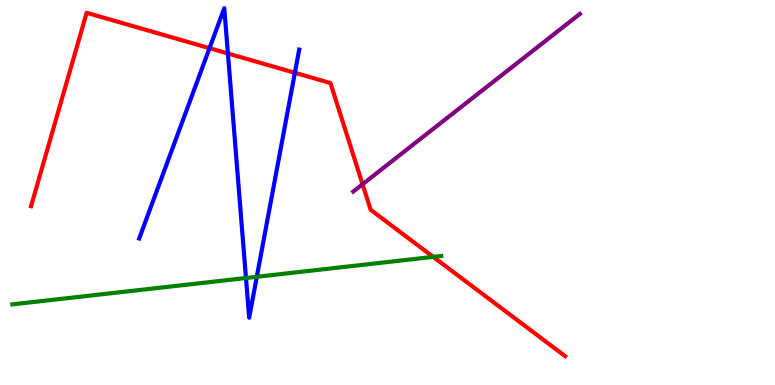[{'lines': ['blue', 'red'], 'intersections': [{'x': 2.7, 'y': 8.75}, {'x': 2.94, 'y': 8.61}, {'x': 3.8, 'y': 8.11}]}, {'lines': ['green', 'red'], 'intersections': [{'x': 5.59, 'y': 3.33}]}, {'lines': ['purple', 'red'], 'intersections': [{'x': 4.68, 'y': 5.21}]}, {'lines': ['blue', 'green'], 'intersections': [{'x': 3.17, 'y': 2.78}, {'x': 3.31, 'y': 2.81}]}, {'lines': ['blue', 'purple'], 'intersections': []}, {'lines': ['green', 'purple'], 'intersections': []}]